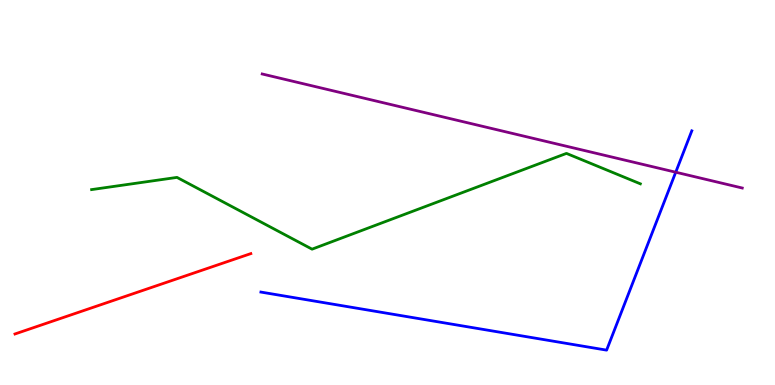[{'lines': ['blue', 'red'], 'intersections': []}, {'lines': ['green', 'red'], 'intersections': []}, {'lines': ['purple', 'red'], 'intersections': []}, {'lines': ['blue', 'green'], 'intersections': []}, {'lines': ['blue', 'purple'], 'intersections': [{'x': 8.72, 'y': 5.53}]}, {'lines': ['green', 'purple'], 'intersections': []}]